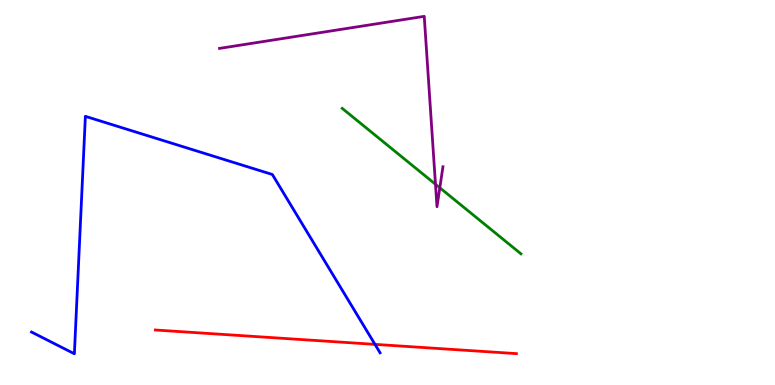[{'lines': ['blue', 'red'], 'intersections': [{'x': 4.84, 'y': 1.06}]}, {'lines': ['green', 'red'], 'intersections': []}, {'lines': ['purple', 'red'], 'intersections': []}, {'lines': ['blue', 'green'], 'intersections': []}, {'lines': ['blue', 'purple'], 'intersections': []}, {'lines': ['green', 'purple'], 'intersections': [{'x': 5.62, 'y': 5.21}, {'x': 5.68, 'y': 5.12}]}]